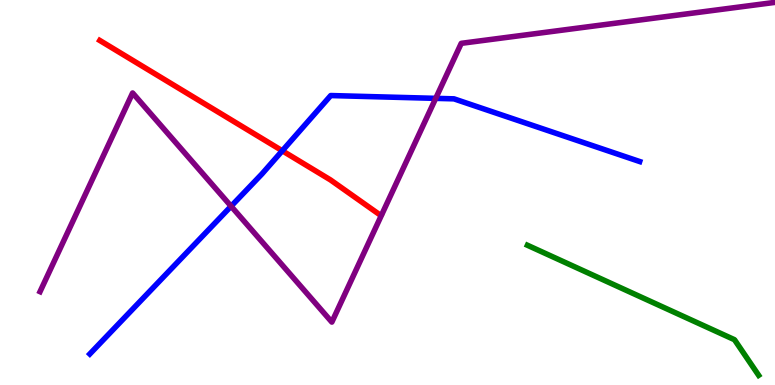[{'lines': ['blue', 'red'], 'intersections': [{'x': 3.64, 'y': 6.08}]}, {'lines': ['green', 'red'], 'intersections': []}, {'lines': ['purple', 'red'], 'intersections': []}, {'lines': ['blue', 'green'], 'intersections': []}, {'lines': ['blue', 'purple'], 'intersections': [{'x': 2.98, 'y': 4.64}, {'x': 5.62, 'y': 7.45}]}, {'lines': ['green', 'purple'], 'intersections': []}]